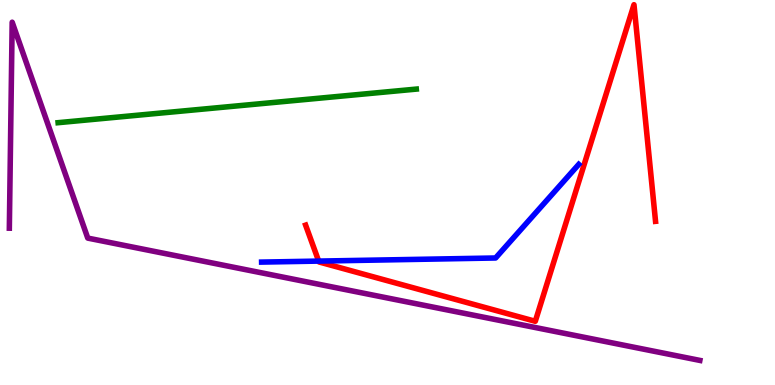[{'lines': ['blue', 'red'], 'intersections': [{'x': 4.11, 'y': 3.22}]}, {'lines': ['green', 'red'], 'intersections': []}, {'lines': ['purple', 'red'], 'intersections': []}, {'lines': ['blue', 'green'], 'intersections': []}, {'lines': ['blue', 'purple'], 'intersections': []}, {'lines': ['green', 'purple'], 'intersections': []}]